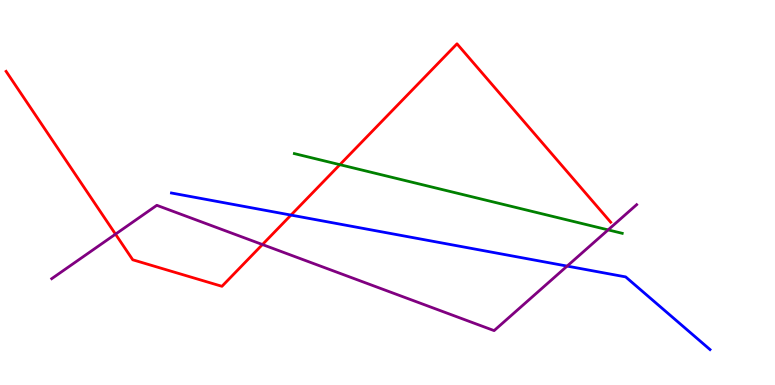[{'lines': ['blue', 'red'], 'intersections': [{'x': 3.75, 'y': 4.41}]}, {'lines': ['green', 'red'], 'intersections': [{'x': 4.39, 'y': 5.72}]}, {'lines': ['purple', 'red'], 'intersections': [{'x': 1.49, 'y': 3.92}, {'x': 3.39, 'y': 3.65}]}, {'lines': ['blue', 'green'], 'intersections': []}, {'lines': ['blue', 'purple'], 'intersections': [{'x': 7.32, 'y': 3.09}]}, {'lines': ['green', 'purple'], 'intersections': [{'x': 7.85, 'y': 4.03}]}]